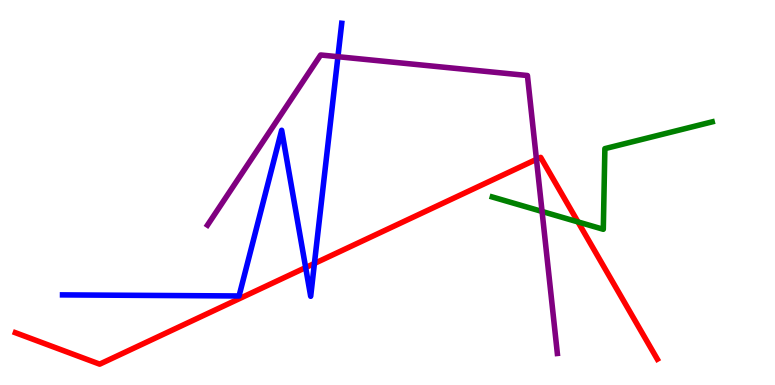[{'lines': ['blue', 'red'], 'intersections': [{'x': 3.94, 'y': 3.05}, {'x': 4.06, 'y': 3.16}]}, {'lines': ['green', 'red'], 'intersections': [{'x': 7.46, 'y': 4.24}]}, {'lines': ['purple', 'red'], 'intersections': [{'x': 6.92, 'y': 5.86}]}, {'lines': ['blue', 'green'], 'intersections': []}, {'lines': ['blue', 'purple'], 'intersections': [{'x': 4.36, 'y': 8.53}]}, {'lines': ['green', 'purple'], 'intersections': [{'x': 6.99, 'y': 4.51}]}]